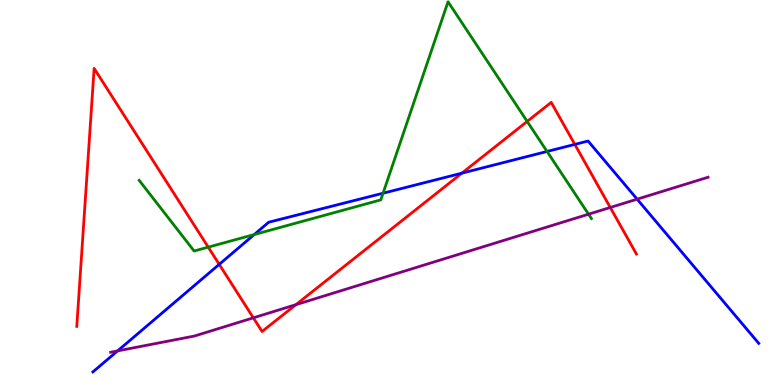[{'lines': ['blue', 'red'], 'intersections': [{'x': 2.83, 'y': 3.13}, {'x': 5.96, 'y': 5.5}, {'x': 7.42, 'y': 6.25}]}, {'lines': ['green', 'red'], 'intersections': [{'x': 2.69, 'y': 3.58}, {'x': 6.8, 'y': 6.85}]}, {'lines': ['purple', 'red'], 'intersections': [{'x': 3.27, 'y': 1.74}, {'x': 3.82, 'y': 2.09}, {'x': 7.87, 'y': 4.61}]}, {'lines': ['blue', 'green'], 'intersections': [{'x': 3.28, 'y': 3.91}, {'x': 4.94, 'y': 4.98}, {'x': 7.06, 'y': 6.07}]}, {'lines': ['blue', 'purple'], 'intersections': [{'x': 1.52, 'y': 0.886}, {'x': 8.22, 'y': 4.83}]}, {'lines': ['green', 'purple'], 'intersections': [{'x': 7.59, 'y': 4.44}]}]